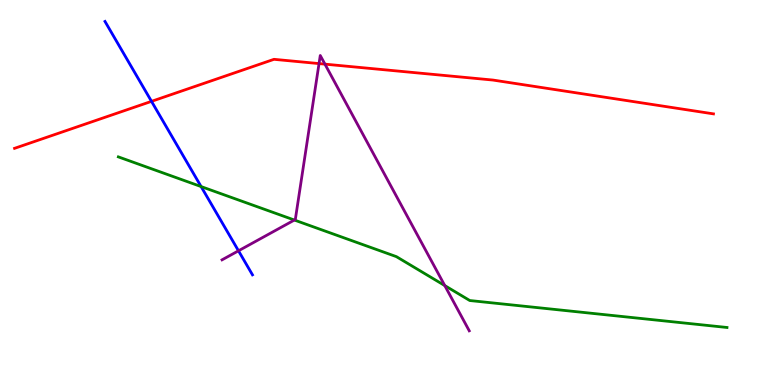[{'lines': ['blue', 'red'], 'intersections': [{'x': 1.95, 'y': 7.37}]}, {'lines': ['green', 'red'], 'intersections': []}, {'lines': ['purple', 'red'], 'intersections': [{'x': 4.12, 'y': 8.35}, {'x': 4.19, 'y': 8.33}]}, {'lines': ['blue', 'green'], 'intersections': [{'x': 2.59, 'y': 5.15}]}, {'lines': ['blue', 'purple'], 'intersections': [{'x': 3.08, 'y': 3.49}]}, {'lines': ['green', 'purple'], 'intersections': [{'x': 3.8, 'y': 4.28}, {'x': 5.74, 'y': 2.58}]}]